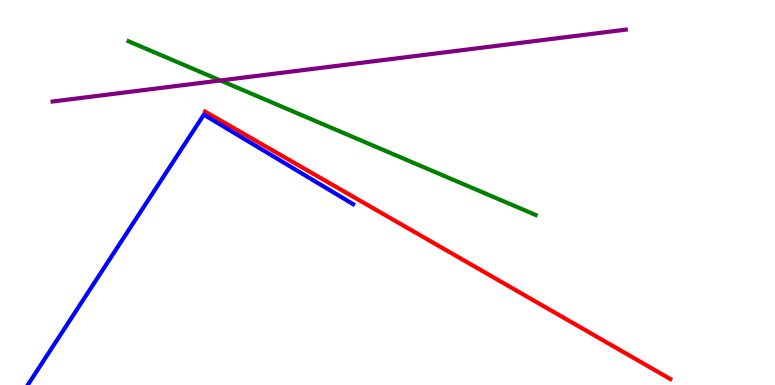[{'lines': ['blue', 'red'], 'intersections': []}, {'lines': ['green', 'red'], 'intersections': []}, {'lines': ['purple', 'red'], 'intersections': []}, {'lines': ['blue', 'green'], 'intersections': []}, {'lines': ['blue', 'purple'], 'intersections': []}, {'lines': ['green', 'purple'], 'intersections': [{'x': 2.84, 'y': 7.91}]}]